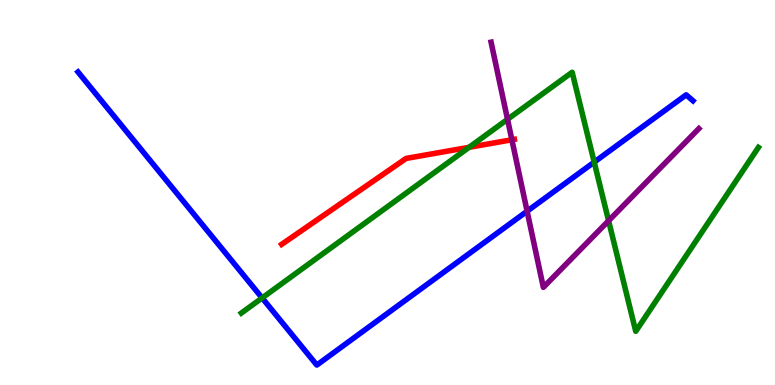[{'lines': ['blue', 'red'], 'intersections': []}, {'lines': ['green', 'red'], 'intersections': [{'x': 6.05, 'y': 6.17}]}, {'lines': ['purple', 'red'], 'intersections': [{'x': 6.6, 'y': 6.37}]}, {'lines': ['blue', 'green'], 'intersections': [{'x': 3.38, 'y': 2.26}, {'x': 7.67, 'y': 5.79}]}, {'lines': ['blue', 'purple'], 'intersections': [{'x': 6.8, 'y': 4.51}]}, {'lines': ['green', 'purple'], 'intersections': [{'x': 6.55, 'y': 6.9}, {'x': 7.85, 'y': 4.27}]}]